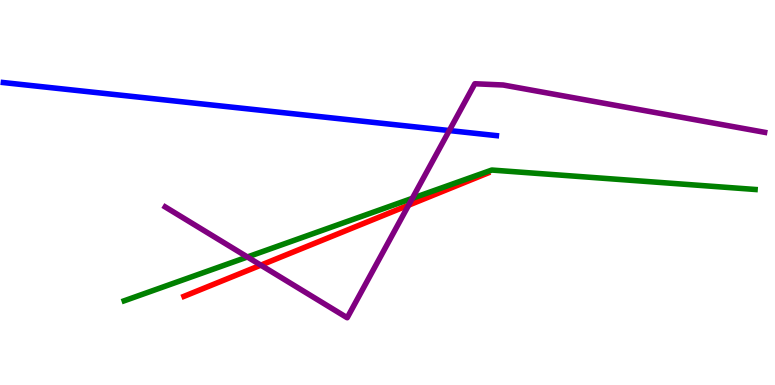[{'lines': ['blue', 'red'], 'intersections': []}, {'lines': ['green', 'red'], 'intersections': []}, {'lines': ['purple', 'red'], 'intersections': [{'x': 3.37, 'y': 3.11}, {'x': 5.27, 'y': 4.67}]}, {'lines': ['blue', 'green'], 'intersections': []}, {'lines': ['blue', 'purple'], 'intersections': [{'x': 5.8, 'y': 6.61}]}, {'lines': ['green', 'purple'], 'intersections': [{'x': 3.19, 'y': 3.33}, {'x': 5.32, 'y': 4.85}]}]